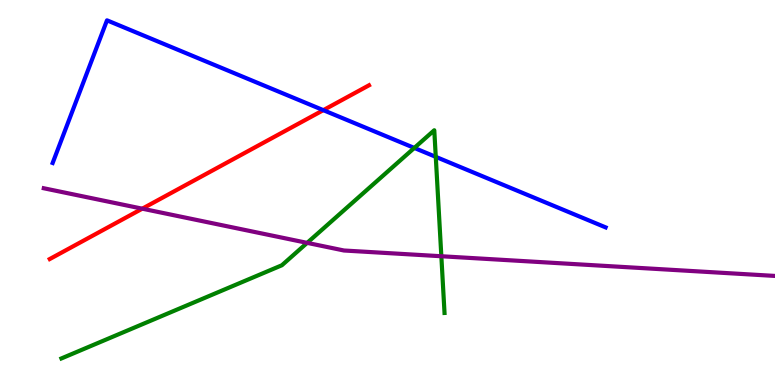[{'lines': ['blue', 'red'], 'intersections': [{'x': 4.17, 'y': 7.14}]}, {'lines': ['green', 'red'], 'intersections': []}, {'lines': ['purple', 'red'], 'intersections': [{'x': 1.84, 'y': 4.58}]}, {'lines': ['blue', 'green'], 'intersections': [{'x': 5.35, 'y': 6.16}, {'x': 5.62, 'y': 5.93}]}, {'lines': ['blue', 'purple'], 'intersections': []}, {'lines': ['green', 'purple'], 'intersections': [{'x': 3.96, 'y': 3.69}, {'x': 5.69, 'y': 3.34}]}]